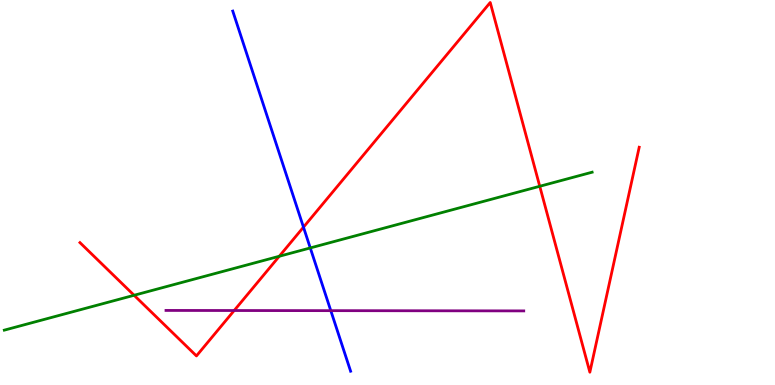[{'lines': ['blue', 'red'], 'intersections': [{'x': 3.92, 'y': 4.1}]}, {'lines': ['green', 'red'], 'intersections': [{'x': 1.73, 'y': 2.33}, {'x': 3.6, 'y': 3.34}, {'x': 6.96, 'y': 5.16}]}, {'lines': ['purple', 'red'], 'intersections': [{'x': 3.02, 'y': 1.93}]}, {'lines': ['blue', 'green'], 'intersections': [{'x': 4.0, 'y': 3.56}]}, {'lines': ['blue', 'purple'], 'intersections': [{'x': 4.27, 'y': 1.93}]}, {'lines': ['green', 'purple'], 'intersections': []}]